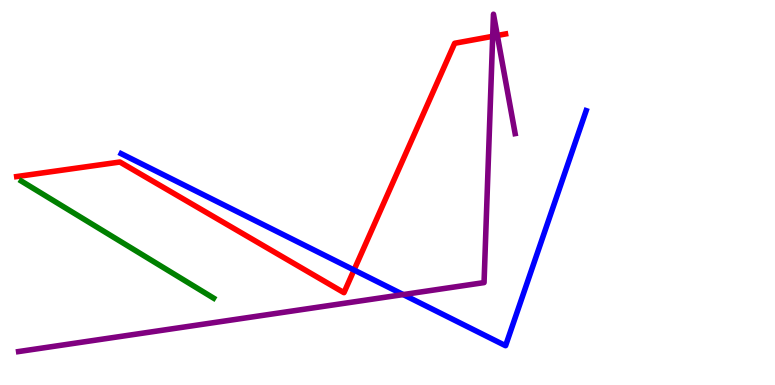[{'lines': ['blue', 'red'], 'intersections': [{'x': 4.57, 'y': 2.99}]}, {'lines': ['green', 'red'], 'intersections': []}, {'lines': ['purple', 'red'], 'intersections': [{'x': 6.36, 'y': 9.06}, {'x': 6.42, 'y': 9.08}]}, {'lines': ['blue', 'green'], 'intersections': []}, {'lines': ['blue', 'purple'], 'intersections': [{'x': 5.2, 'y': 2.35}]}, {'lines': ['green', 'purple'], 'intersections': []}]